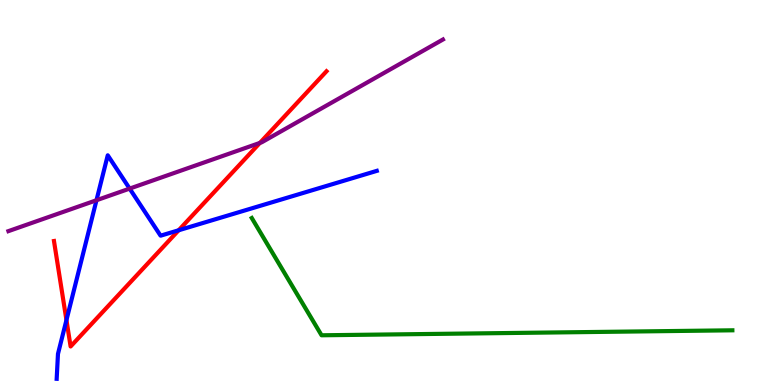[{'lines': ['blue', 'red'], 'intersections': [{'x': 0.857, 'y': 1.69}, {'x': 2.31, 'y': 4.02}]}, {'lines': ['green', 'red'], 'intersections': []}, {'lines': ['purple', 'red'], 'intersections': [{'x': 3.35, 'y': 6.29}]}, {'lines': ['blue', 'green'], 'intersections': []}, {'lines': ['blue', 'purple'], 'intersections': [{'x': 1.24, 'y': 4.8}, {'x': 1.67, 'y': 5.1}]}, {'lines': ['green', 'purple'], 'intersections': []}]